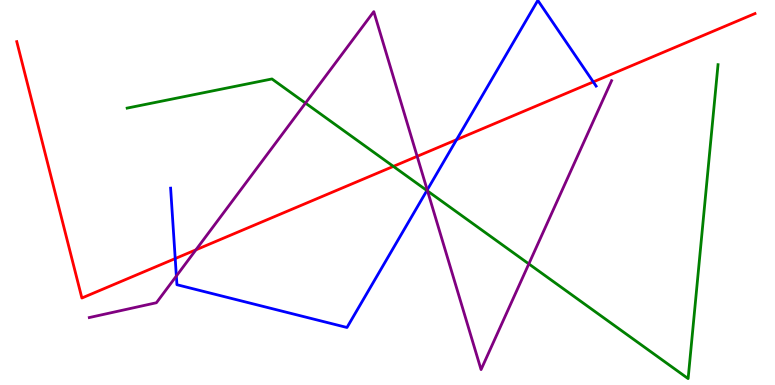[{'lines': ['blue', 'red'], 'intersections': [{'x': 2.26, 'y': 3.28}, {'x': 5.89, 'y': 6.37}, {'x': 7.66, 'y': 7.87}]}, {'lines': ['green', 'red'], 'intersections': [{'x': 5.08, 'y': 5.68}]}, {'lines': ['purple', 'red'], 'intersections': [{'x': 2.53, 'y': 3.51}, {'x': 5.38, 'y': 5.94}]}, {'lines': ['blue', 'green'], 'intersections': [{'x': 5.51, 'y': 5.05}]}, {'lines': ['blue', 'purple'], 'intersections': [{'x': 2.28, 'y': 2.83}, {'x': 5.51, 'y': 5.07}]}, {'lines': ['green', 'purple'], 'intersections': [{'x': 3.94, 'y': 7.32}, {'x': 5.52, 'y': 5.04}, {'x': 6.82, 'y': 3.15}]}]